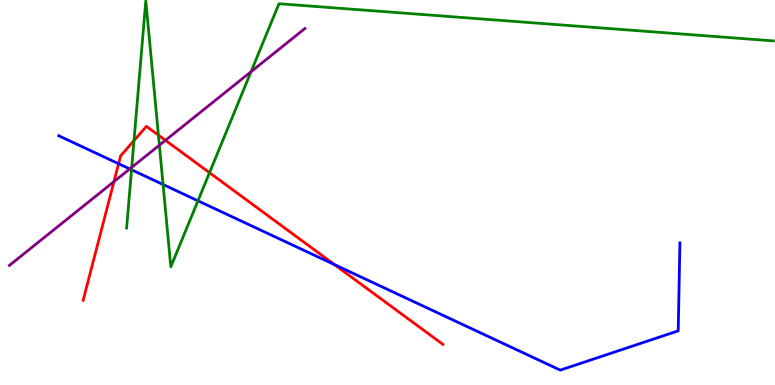[{'lines': ['blue', 'red'], 'intersections': [{'x': 1.53, 'y': 5.75}, {'x': 4.32, 'y': 3.13}]}, {'lines': ['green', 'red'], 'intersections': [{'x': 1.73, 'y': 6.35}, {'x': 2.04, 'y': 6.49}, {'x': 2.7, 'y': 5.51}]}, {'lines': ['purple', 'red'], 'intersections': [{'x': 1.47, 'y': 5.28}, {'x': 2.13, 'y': 6.36}]}, {'lines': ['blue', 'green'], 'intersections': [{'x': 1.7, 'y': 5.59}, {'x': 2.1, 'y': 5.21}, {'x': 2.55, 'y': 4.78}]}, {'lines': ['blue', 'purple'], 'intersections': [{'x': 1.67, 'y': 5.61}]}, {'lines': ['green', 'purple'], 'intersections': [{'x': 1.7, 'y': 5.65}, {'x': 2.06, 'y': 6.23}, {'x': 3.24, 'y': 8.14}]}]